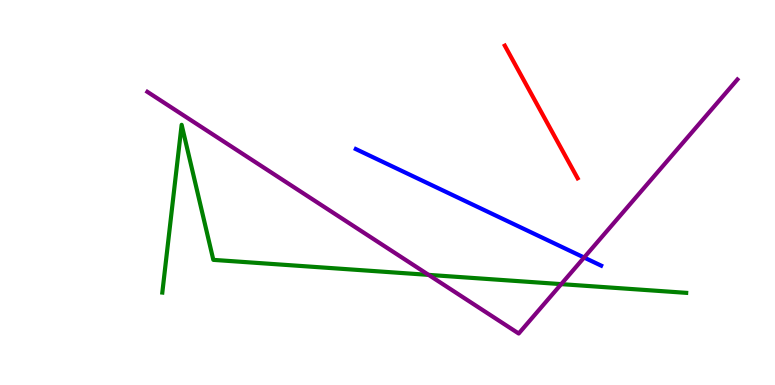[{'lines': ['blue', 'red'], 'intersections': []}, {'lines': ['green', 'red'], 'intersections': []}, {'lines': ['purple', 'red'], 'intersections': []}, {'lines': ['blue', 'green'], 'intersections': []}, {'lines': ['blue', 'purple'], 'intersections': [{'x': 7.54, 'y': 3.31}]}, {'lines': ['green', 'purple'], 'intersections': [{'x': 5.53, 'y': 2.86}, {'x': 7.24, 'y': 2.62}]}]